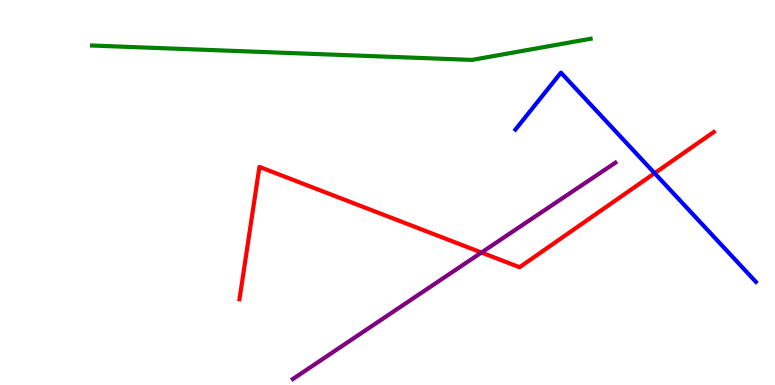[{'lines': ['blue', 'red'], 'intersections': [{'x': 8.45, 'y': 5.5}]}, {'lines': ['green', 'red'], 'intersections': []}, {'lines': ['purple', 'red'], 'intersections': [{'x': 6.21, 'y': 3.44}]}, {'lines': ['blue', 'green'], 'intersections': []}, {'lines': ['blue', 'purple'], 'intersections': []}, {'lines': ['green', 'purple'], 'intersections': []}]